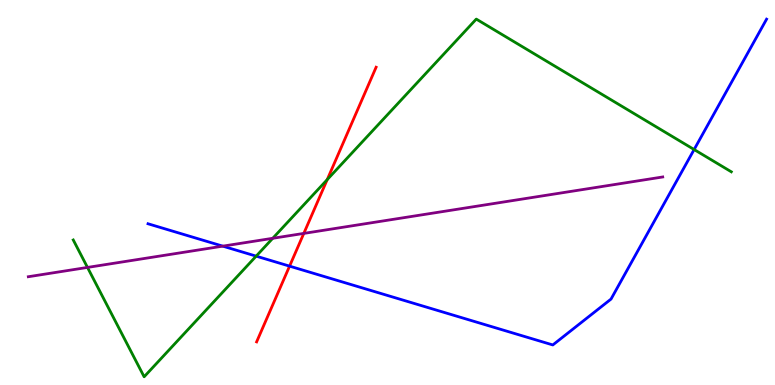[{'lines': ['blue', 'red'], 'intersections': [{'x': 3.74, 'y': 3.09}]}, {'lines': ['green', 'red'], 'intersections': [{'x': 4.22, 'y': 5.33}]}, {'lines': ['purple', 'red'], 'intersections': [{'x': 3.92, 'y': 3.94}]}, {'lines': ['blue', 'green'], 'intersections': [{'x': 3.31, 'y': 3.35}, {'x': 8.96, 'y': 6.12}]}, {'lines': ['blue', 'purple'], 'intersections': [{'x': 2.87, 'y': 3.61}]}, {'lines': ['green', 'purple'], 'intersections': [{'x': 1.13, 'y': 3.05}, {'x': 3.52, 'y': 3.81}]}]